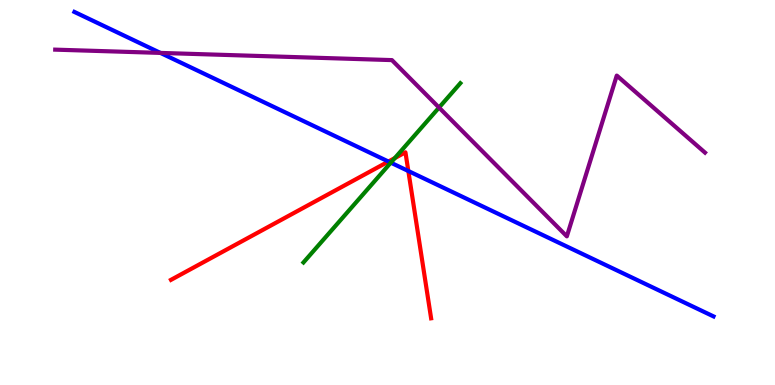[{'lines': ['blue', 'red'], 'intersections': [{'x': 5.01, 'y': 5.8}, {'x': 5.27, 'y': 5.56}]}, {'lines': ['green', 'red'], 'intersections': [{'x': 5.09, 'y': 5.89}]}, {'lines': ['purple', 'red'], 'intersections': []}, {'lines': ['blue', 'green'], 'intersections': [{'x': 5.04, 'y': 5.77}]}, {'lines': ['blue', 'purple'], 'intersections': [{'x': 2.07, 'y': 8.63}]}, {'lines': ['green', 'purple'], 'intersections': [{'x': 5.66, 'y': 7.21}]}]